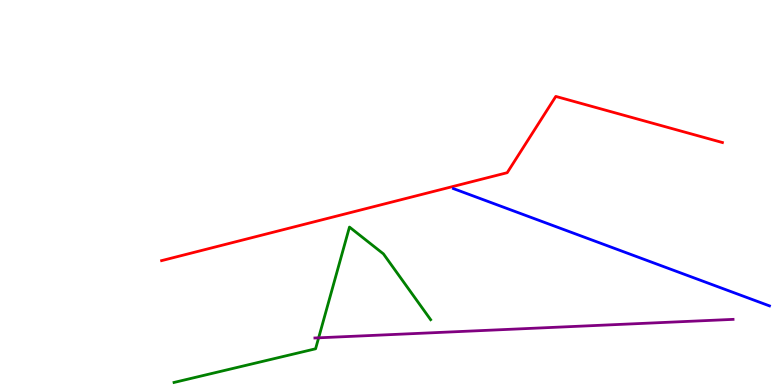[{'lines': ['blue', 'red'], 'intersections': []}, {'lines': ['green', 'red'], 'intersections': []}, {'lines': ['purple', 'red'], 'intersections': []}, {'lines': ['blue', 'green'], 'intersections': []}, {'lines': ['blue', 'purple'], 'intersections': []}, {'lines': ['green', 'purple'], 'intersections': [{'x': 4.11, 'y': 1.23}]}]